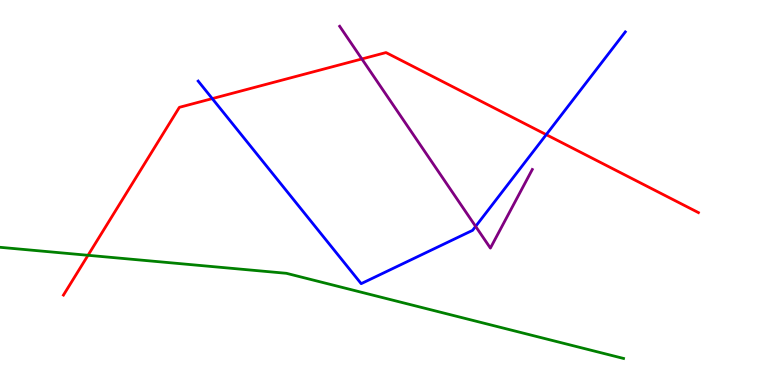[{'lines': ['blue', 'red'], 'intersections': [{'x': 2.74, 'y': 7.44}, {'x': 7.05, 'y': 6.5}]}, {'lines': ['green', 'red'], 'intersections': [{'x': 1.14, 'y': 3.37}]}, {'lines': ['purple', 'red'], 'intersections': [{'x': 4.67, 'y': 8.47}]}, {'lines': ['blue', 'green'], 'intersections': []}, {'lines': ['blue', 'purple'], 'intersections': [{'x': 6.14, 'y': 4.12}]}, {'lines': ['green', 'purple'], 'intersections': []}]